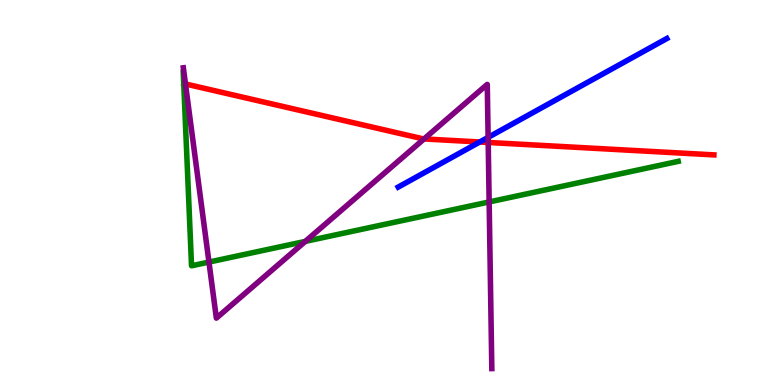[{'lines': ['blue', 'red'], 'intersections': [{'x': 6.19, 'y': 6.31}]}, {'lines': ['green', 'red'], 'intersections': []}, {'lines': ['purple', 'red'], 'intersections': [{'x': 2.39, 'y': 7.82}, {'x': 5.47, 'y': 6.39}, {'x': 6.3, 'y': 6.3}]}, {'lines': ['blue', 'green'], 'intersections': []}, {'lines': ['blue', 'purple'], 'intersections': [{'x': 6.3, 'y': 6.43}]}, {'lines': ['green', 'purple'], 'intersections': [{'x': 2.7, 'y': 3.19}, {'x': 3.94, 'y': 3.73}, {'x': 6.31, 'y': 4.75}]}]